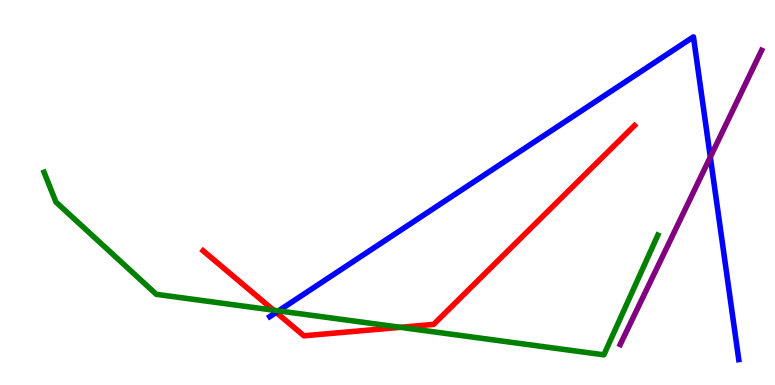[{'lines': ['blue', 'red'], 'intersections': [{'x': 3.56, 'y': 1.89}]}, {'lines': ['green', 'red'], 'intersections': [{'x': 3.53, 'y': 1.94}, {'x': 5.17, 'y': 1.5}]}, {'lines': ['purple', 'red'], 'intersections': []}, {'lines': ['blue', 'green'], 'intersections': [{'x': 3.59, 'y': 1.93}]}, {'lines': ['blue', 'purple'], 'intersections': [{'x': 9.17, 'y': 5.92}]}, {'lines': ['green', 'purple'], 'intersections': []}]